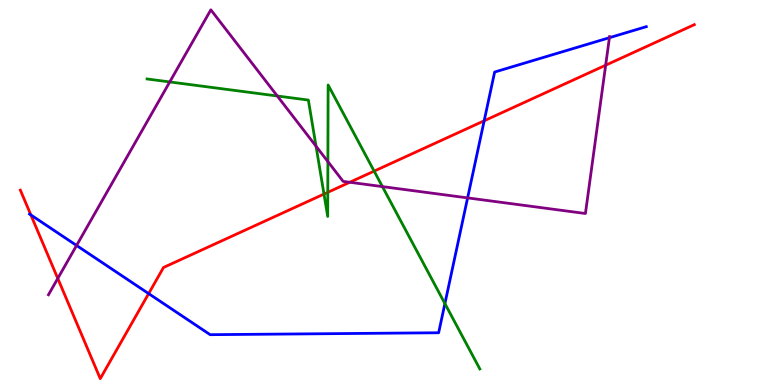[{'lines': ['blue', 'red'], 'intersections': [{'x': 0.398, 'y': 4.42}, {'x': 1.92, 'y': 2.37}, {'x': 6.25, 'y': 6.86}]}, {'lines': ['green', 'red'], 'intersections': [{'x': 4.18, 'y': 4.96}, {'x': 4.23, 'y': 5.0}, {'x': 4.83, 'y': 5.56}]}, {'lines': ['purple', 'red'], 'intersections': [{'x': 0.746, 'y': 2.77}, {'x': 4.51, 'y': 5.27}, {'x': 7.81, 'y': 8.31}]}, {'lines': ['blue', 'green'], 'intersections': [{'x': 5.74, 'y': 2.11}]}, {'lines': ['blue', 'purple'], 'intersections': [{'x': 0.988, 'y': 3.62}, {'x': 6.03, 'y': 4.86}, {'x': 7.86, 'y': 9.02}]}, {'lines': ['green', 'purple'], 'intersections': [{'x': 2.19, 'y': 7.87}, {'x': 3.58, 'y': 7.51}, {'x': 4.08, 'y': 6.2}, {'x': 4.23, 'y': 5.8}, {'x': 4.93, 'y': 5.15}]}]